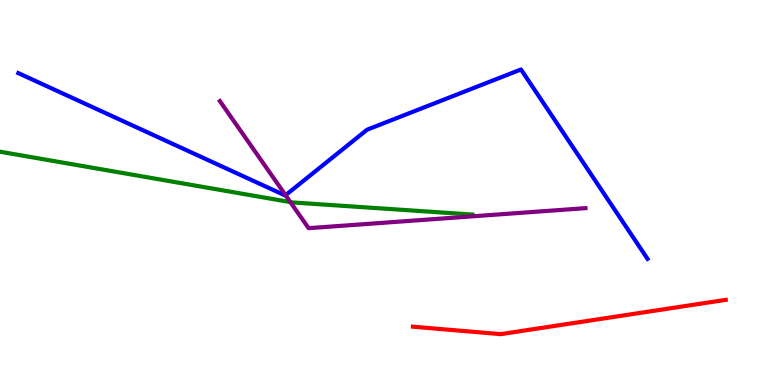[{'lines': ['blue', 'red'], 'intersections': []}, {'lines': ['green', 'red'], 'intersections': []}, {'lines': ['purple', 'red'], 'intersections': []}, {'lines': ['blue', 'green'], 'intersections': []}, {'lines': ['blue', 'purple'], 'intersections': [{'x': 3.68, 'y': 4.93}]}, {'lines': ['green', 'purple'], 'intersections': [{'x': 3.75, 'y': 4.75}]}]